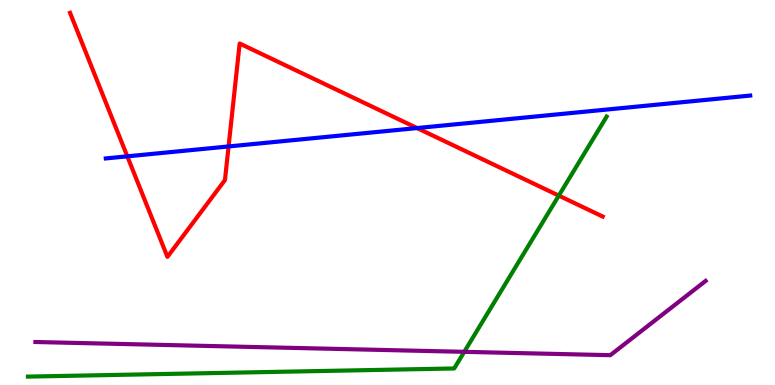[{'lines': ['blue', 'red'], 'intersections': [{'x': 1.64, 'y': 5.94}, {'x': 2.95, 'y': 6.2}, {'x': 5.38, 'y': 6.67}]}, {'lines': ['green', 'red'], 'intersections': [{'x': 7.21, 'y': 4.92}]}, {'lines': ['purple', 'red'], 'intersections': []}, {'lines': ['blue', 'green'], 'intersections': []}, {'lines': ['blue', 'purple'], 'intersections': []}, {'lines': ['green', 'purple'], 'intersections': [{'x': 5.99, 'y': 0.862}]}]